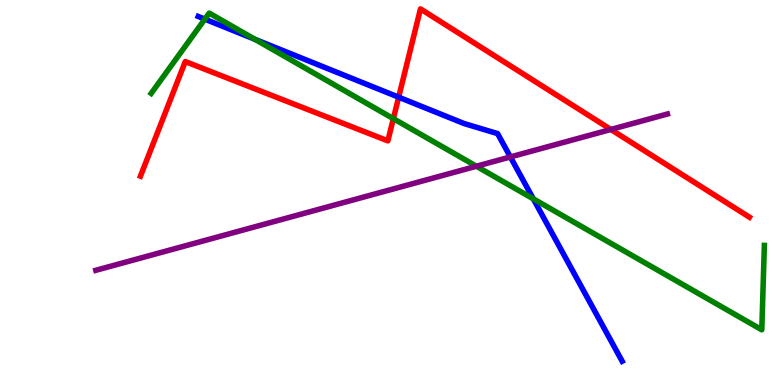[{'lines': ['blue', 'red'], 'intersections': [{'x': 5.14, 'y': 7.48}]}, {'lines': ['green', 'red'], 'intersections': [{'x': 5.08, 'y': 6.92}]}, {'lines': ['purple', 'red'], 'intersections': [{'x': 7.88, 'y': 6.64}]}, {'lines': ['blue', 'green'], 'intersections': [{'x': 2.64, 'y': 9.5}, {'x': 3.29, 'y': 8.98}, {'x': 6.88, 'y': 4.84}]}, {'lines': ['blue', 'purple'], 'intersections': [{'x': 6.59, 'y': 5.92}]}, {'lines': ['green', 'purple'], 'intersections': [{'x': 6.15, 'y': 5.68}]}]